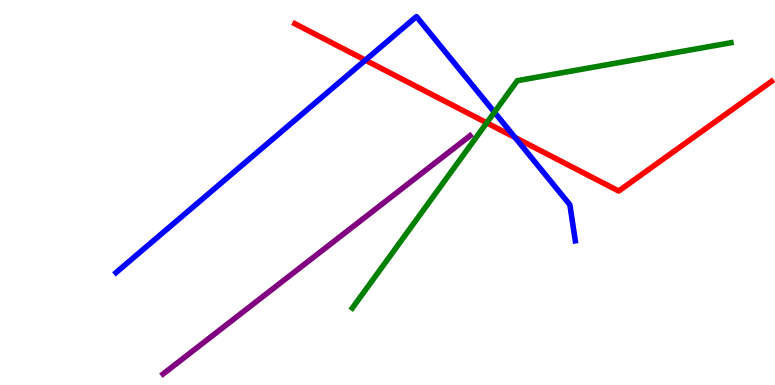[{'lines': ['blue', 'red'], 'intersections': [{'x': 4.71, 'y': 8.44}, {'x': 6.65, 'y': 6.43}]}, {'lines': ['green', 'red'], 'intersections': [{'x': 6.28, 'y': 6.81}]}, {'lines': ['purple', 'red'], 'intersections': []}, {'lines': ['blue', 'green'], 'intersections': [{'x': 6.38, 'y': 7.09}]}, {'lines': ['blue', 'purple'], 'intersections': []}, {'lines': ['green', 'purple'], 'intersections': []}]